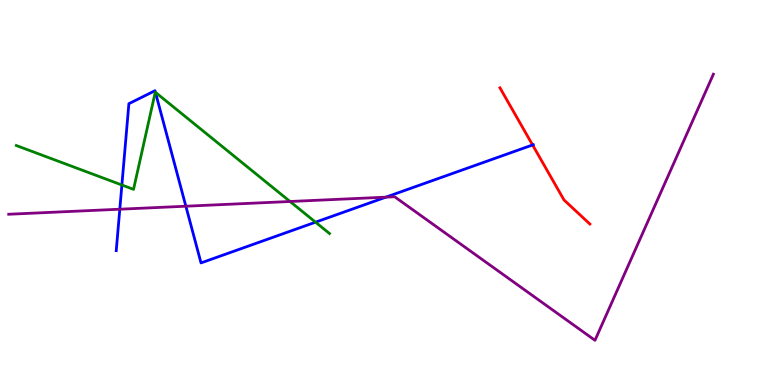[{'lines': ['blue', 'red'], 'intersections': [{'x': 6.87, 'y': 6.23}]}, {'lines': ['green', 'red'], 'intersections': []}, {'lines': ['purple', 'red'], 'intersections': []}, {'lines': ['blue', 'green'], 'intersections': [{'x': 1.57, 'y': 5.19}, {'x': 2.01, 'y': 7.6}, {'x': 4.07, 'y': 4.23}]}, {'lines': ['blue', 'purple'], 'intersections': [{'x': 1.55, 'y': 4.57}, {'x': 2.4, 'y': 4.64}, {'x': 4.98, 'y': 4.88}]}, {'lines': ['green', 'purple'], 'intersections': [{'x': 3.74, 'y': 4.77}]}]